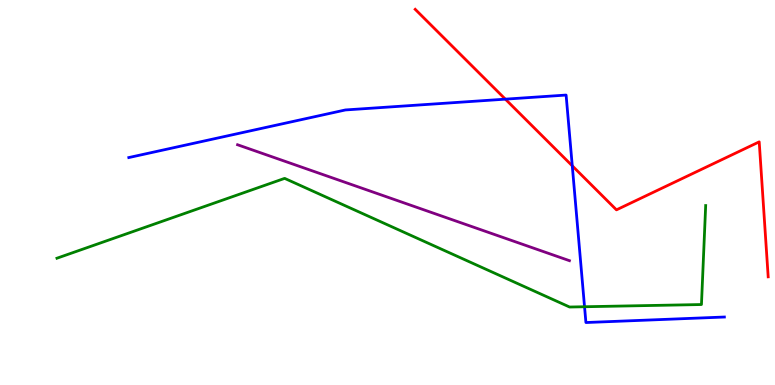[{'lines': ['blue', 'red'], 'intersections': [{'x': 6.52, 'y': 7.42}, {'x': 7.38, 'y': 5.69}]}, {'lines': ['green', 'red'], 'intersections': []}, {'lines': ['purple', 'red'], 'intersections': []}, {'lines': ['blue', 'green'], 'intersections': [{'x': 7.54, 'y': 2.03}]}, {'lines': ['blue', 'purple'], 'intersections': []}, {'lines': ['green', 'purple'], 'intersections': []}]